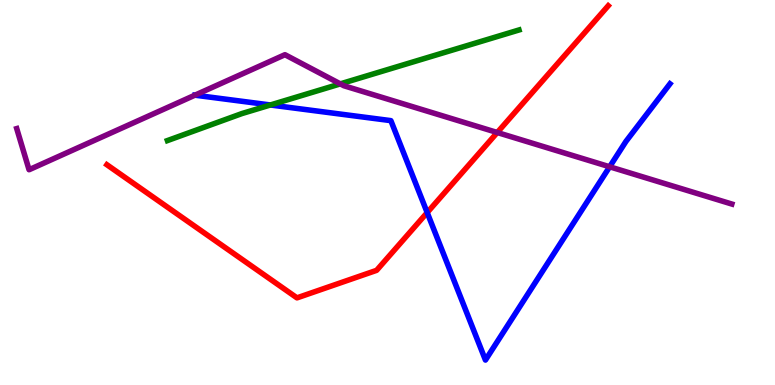[{'lines': ['blue', 'red'], 'intersections': [{'x': 5.51, 'y': 4.48}]}, {'lines': ['green', 'red'], 'intersections': []}, {'lines': ['purple', 'red'], 'intersections': [{'x': 6.42, 'y': 6.56}]}, {'lines': ['blue', 'green'], 'intersections': [{'x': 3.49, 'y': 7.27}]}, {'lines': ['blue', 'purple'], 'intersections': [{'x': 7.87, 'y': 5.67}]}, {'lines': ['green', 'purple'], 'intersections': [{'x': 4.39, 'y': 7.82}]}]